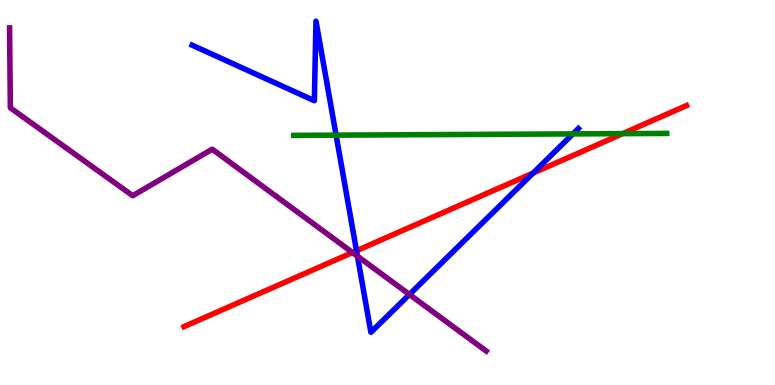[{'lines': ['blue', 'red'], 'intersections': [{'x': 4.6, 'y': 3.49}, {'x': 6.88, 'y': 5.5}]}, {'lines': ['green', 'red'], 'intersections': [{'x': 8.03, 'y': 6.53}]}, {'lines': ['purple', 'red'], 'intersections': [{'x': 4.55, 'y': 3.44}]}, {'lines': ['blue', 'green'], 'intersections': [{'x': 4.34, 'y': 6.49}, {'x': 7.39, 'y': 6.52}]}, {'lines': ['blue', 'purple'], 'intersections': [{'x': 4.61, 'y': 3.35}, {'x': 5.28, 'y': 2.35}]}, {'lines': ['green', 'purple'], 'intersections': []}]